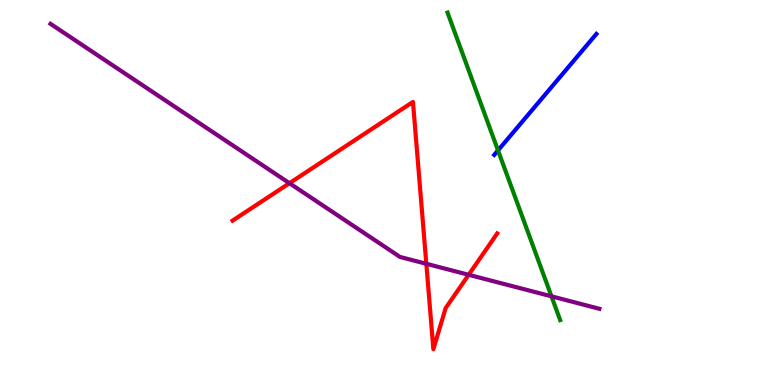[{'lines': ['blue', 'red'], 'intersections': []}, {'lines': ['green', 'red'], 'intersections': []}, {'lines': ['purple', 'red'], 'intersections': [{'x': 3.73, 'y': 5.24}, {'x': 5.5, 'y': 3.15}, {'x': 6.05, 'y': 2.86}]}, {'lines': ['blue', 'green'], 'intersections': [{'x': 6.43, 'y': 6.09}]}, {'lines': ['blue', 'purple'], 'intersections': []}, {'lines': ['green', 'purple'], 'intersections': [{'x': 7.12, 'y': 2.3}]}]